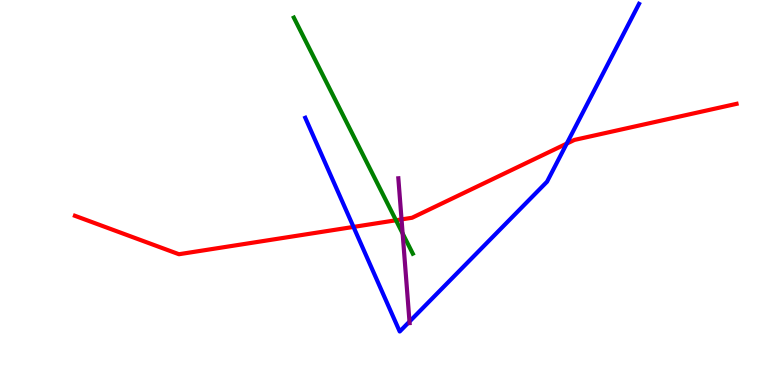[{'lines': ['blue', 'red'], 'intersections': [{'x': 4.56, 'y': 4.11}, {'x': 7.31, 'y': 6.27}]}, {'lines': ['green', 'red'], 'intersections': [{'x': 5.11, 'y': 4.28}]}, {'lines': ['purple', 'red'], 'intersections': [{'x': 5.18, 'y': 4.3}]}, {'lines': ['blue', 'green'], 'intersections': []}, {'lines': ['blue', 'purple'], 'intersections': [{'x': 5.28, 'y': 1.65}]}, {'lines': ['green', 'purple'], 'intersections': [{'x': 5.2, 'y': 3.94}]}]